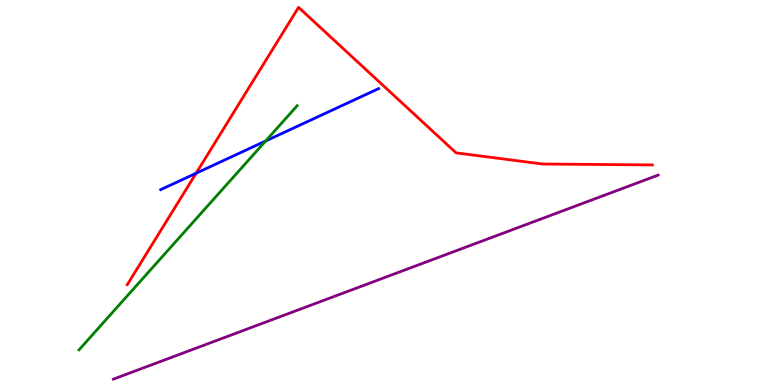[{'lines': ['blue', 'red'], 'intersections': [{'x': 2.53, 'y': 5.5}]}, {'lines': ['green', 'red'], 'intersections': []}, {'lines': ['purple', 'red'], 'intersections': []}, {'lines': ['blue', 'green'], 'intersections': [{'x': 3.43, 'y': 6.34}]}, {'lines': ['blue', 'purple'], 'intersections': []}, {'lines': ['green', 'purple'], 'intersections': []}]